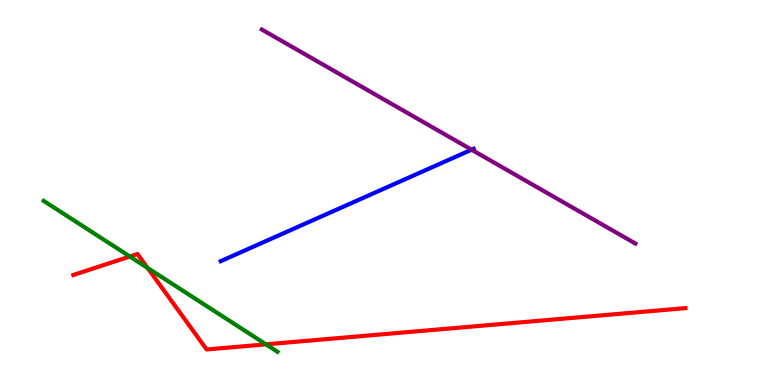[{'lines': ['blue', 'red'], 'intersections': []}, {'lines': ['green', 'red'], 'intersections': [{'x': 1.68, 'y': 3.34}, {'x': 1.9, 'y': 3.04}, {'x': 3.43, 'y': 1.06}]}, {'lines': ['purple', 'red'], 'intersections': []}, {'lines': ['blue', 'green'], 'intersections': []}, {'lines': ['blue', 'purple'], 'intersections': [{'x': 6.09, 'y': 6.11}]}, {'lines': ['green', 'purple'], 'intersections': []}]